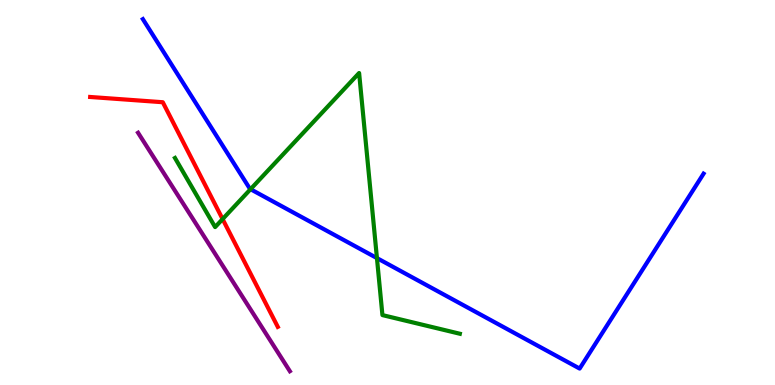[{'lines': ['blue', 'red'], 'intersections': []}, {'lines': ['green', 'red'], 'intersections': [{'x': 2.87, 'y': 4.31}]}, {'lines': ['purple', 'red'], 'intersections': []}, {'lines': ['blue', 'green'], 'intersections': [{'x': 3.23, 'y': 5.09}, {'x': 4.86, 'y': 3.3}]}, {'lines': ['blue', 'purple'], 'intersections': []}, {'lines': ['green', 'purple'], 'intersections': []}]